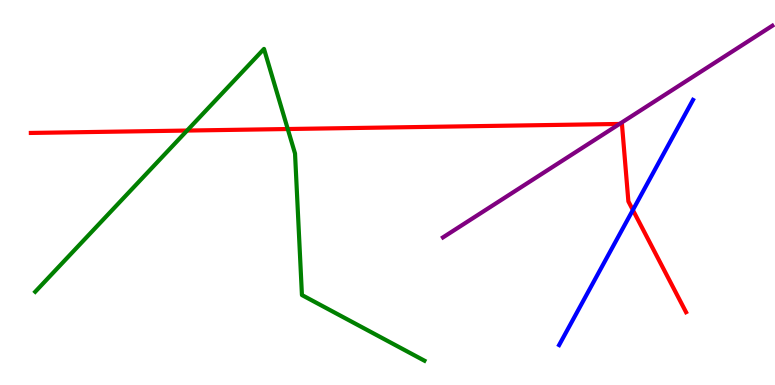[{'lines': ['blue', 'red'], 'intersections': [{'x': 8.17, 'y': 4.55}]}, {'lines': ['green', 'red'], 'intersections': [{'x': 2.41, 'y': 6.61}, {'x': 3.71, 'y': 6.65}]}, {'lines': ['purple', 'red'], 'intersections': [{'x': 7.99, 'y': 6.78}]}, {'lines': ['blue', 'green'], 'intersections': []}, {'lines': ['blue', 'purple'], 'intersections': []}, {'lines': ['green', 'purple'], 'intersections': []}]